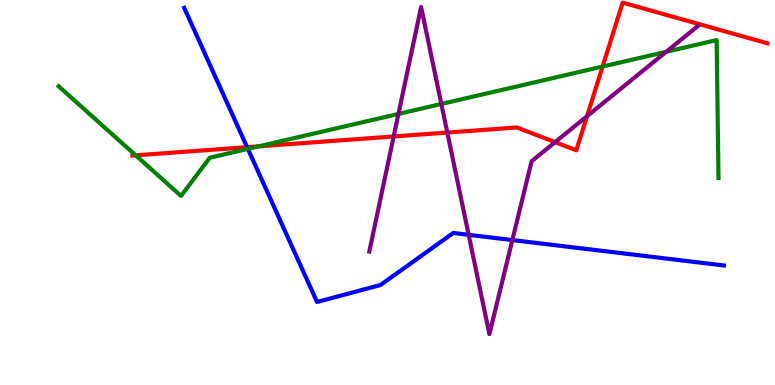[{'lines': ['blue', 'red'], 'intersections': [{'x': 3.19, 'y': 6.18}]}, {'lines': ['green', 'red'], 'intersections': [{'x': 1.75, 'y': 5.97}, {'x': 3.34, 'y': 6.2}, {'x': 7.78, 'y': 8.27}]}, {'lines': ['purple', 'red'], 'intersections': [{'x': 5.08, 'y': 6.46}, {'x': 5.77, 'y': 6.56}, {'x': 7.16, 'y': 6.31}, {'x': 7.57, 'y': 6.98}]}, {'lines': ['blue', 'green'], 'intersections': [{'x': 3.2, 'y': 6.13}]}, {'lines': ['blue', 'purple'], 'intersections': [{'x': 6.05, 'y': 3.9}, {'x': 6.61, 'y': 3.76}]}, {'lines': ['green', 'purple'], 'intersections': [{'x': 5.14, 'y': 7.04}, {'x': 5.69, 'y': 7.3}, {'x': 8.6, 'y': 8.66}]}]